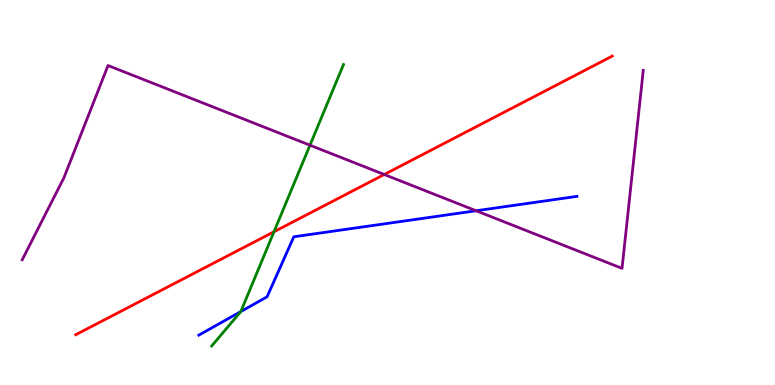[{'lines': ['blue', 'red'], 'intersections': []}, {'lines': ['green', 'red'], 'intersections': [{'x': 3.54, 'y': 3.98}]}, {'lines': ['purple', 'red'], 'intersections': [{'x': 4.96, 'y': 5.47}]}, {'lines': ['blue', 'green'], 'intersections': [{'x': 3.11, 'y': 1.91}]}, {'lines': ['blue', 'purple'], 'intersections': [{'x': 6.14, 'y': 4.53}]}, {'lines': ['green', 'purple'], 'intersections': [{'x': 4.0, 'y': 6.23}]}]